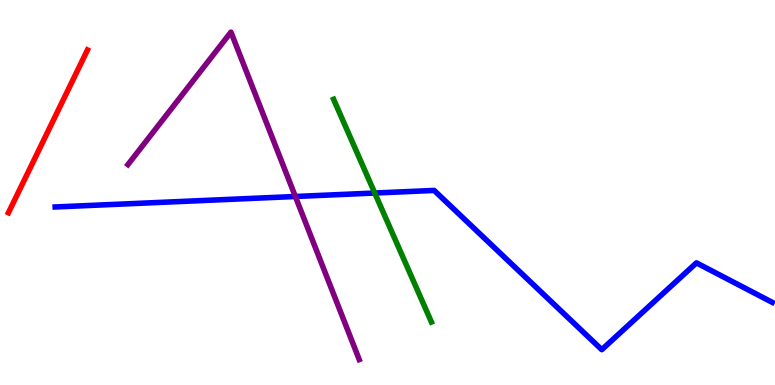[{'lines': ['blue', 'red'], 'intersections': []}, {'lines': ['green', 'red'], 'intersections': []}, {'lines': ['purple', 'red'], 'intersections': []}, {'lines': ['blue', 'green'], 'intersections': [{'x': 4.84, 'y': 4.99}]}, {'lines': ['blue', 'purple'], 'intersections': [{'x': 3.81, 'y': 4.9}]}, {'lines': ['green', 'purple'], 'intersections': []}]